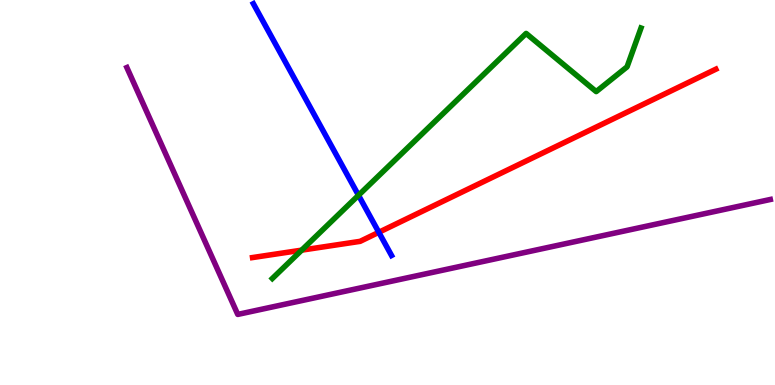[{'lines': ['blue', 'red'], 'intersections': [{'x': 4.89, 'y': 3.97}]}, {'lines': ['green', 'red'], 'intersections': [{'x': 3.89, 'y': 3.5}]}, {'lines': ['purple', 'red'], 'intersections': []}, {'lines': ['blue', 'green'], 'intersections': [{'x': 4.63, 'y': 4.93}]}, {'lines': ['blue', 'purple'], 'intersections': []}, {'lines': ['green', 'purple'], 'intersections': []}]